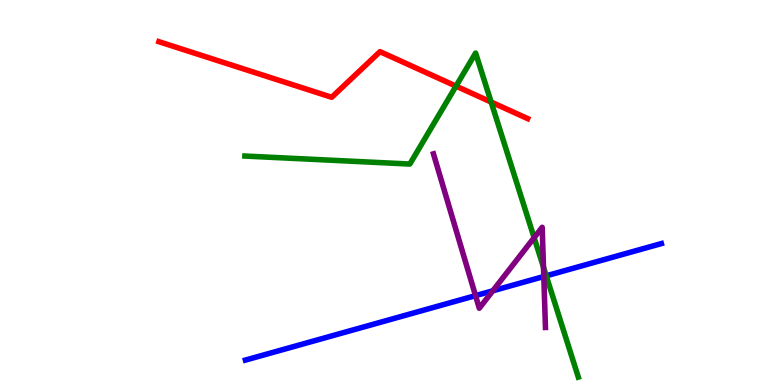[{'lines': ['blue', 'red'], 'intersections': []}, {'lines': ['green', 'red'], 'intersections': [{'x': 5.88, 'y': 7.76}, {'x': 6.34, 'y': 7.35}]}, {'lines': ['purple', 'red'], 'intersections': []}, {'lines': ['blue', 'green'], 'intersections': [{'x': 7.05, 'y': 2.84}]}, {'lines': ['blue', 'purple'], 'intersections': [{'x': 6.14, 'y': 2.32}, {'x': 6.36, 'y': 2.45}, {'x': 7.02, 'y': 2.82}]}, {'lines': ['green', 'purple'], 'intersections': [{'x': 6.89, 'y': 3.83}, {'x': 7.01, 'y': 3.06}]}]